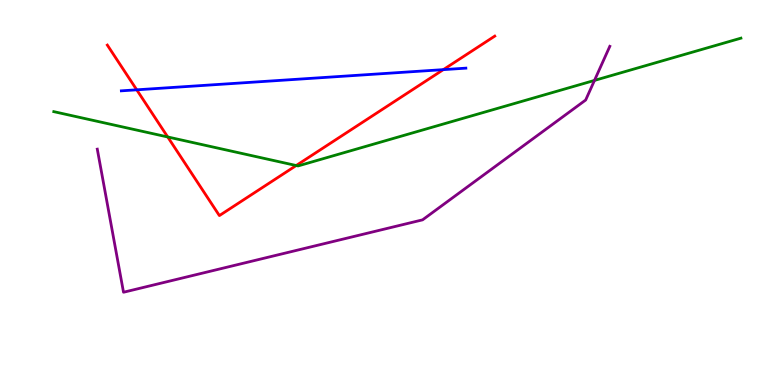[{'lines': ['blue', 'red'], 'intersections': [{'x': 1.76, 'y': 7.67}, {'x': 5.72, 'y': 8.19}]}, {'lines': ['green', 'red'], 'intersections': [{'x': 2.16, 'y': 6.44}, {'x': 3.82, 'y': 5.7}]}, {'lines': ['purple', 'red'], 'intersections': []}, {'lines': ['blue', 'green'], 'intersections': []}, {'lines': ['blue', 'purple'], 'intersections': []}, {'lines': ['green', 'purple'], 'intersections': [{'x': 7.67, 'y': 7.91}]}]